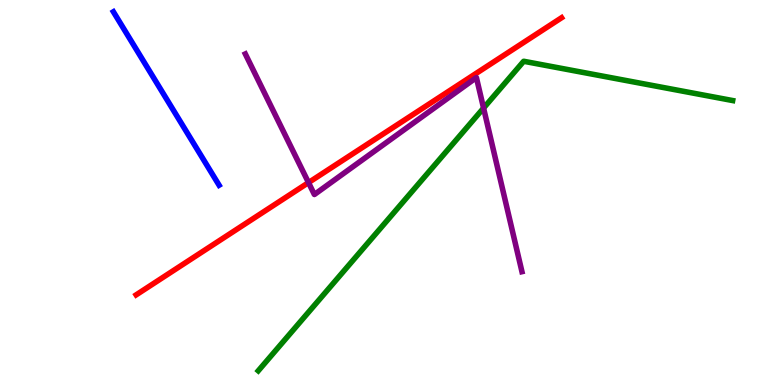[{'lines': ['blue', 'red'], 'intersections': []}, {'lines': ['green', 'red'], 'intersections': []}, {'lines': ['purple', 'red'], 'intersections': [{'x': 3.98, 'y': 5.26}]}, {'lines': ['blue', 'green'], 'intersections': []}, {'lines': ['blue', 'purple'], 'intersections': []}, {'lines': ['green', 'purple'], 'intersections': [{'x': 6.24, 'y': 7.19}]}]